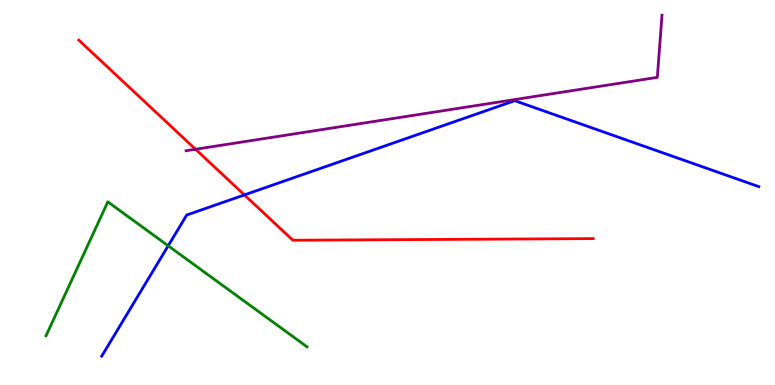[{'lines': ['blue', 'red'], 'intersections': [{'x': 3.15, 'y': 4.94}]}, {'lines': ['green', 'red'], 'intersections': []}, {'lines': ['purple', 'red'], 'intersections': [{'x': 2.52, 'y': 6.12}]}, {'lines': ['blue', 'green'], 'intersections': [{'x': 2.17, 'y': 3.62}]}, {'lines': ['blue', 'purple'], 'intersections': []}, {'lines': ['green', 'purple'], 'intersections': []}]